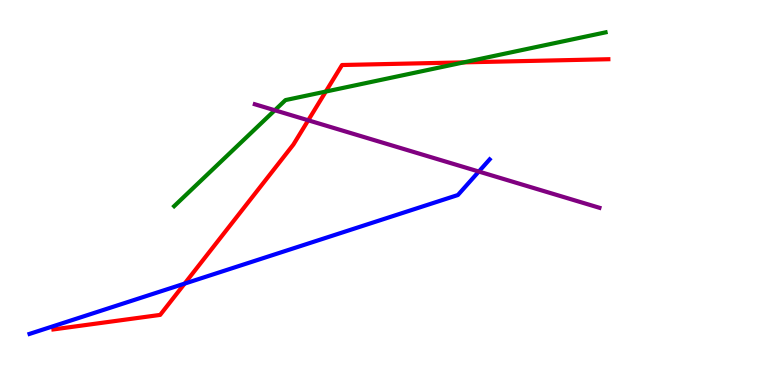[{'lines': ['blue', 'red'], 'intersections': [{'x': 2.38, 'y': 2.63}]}, {'lines': ['green', 'red'], 'intersections': [{'x': 4.2, 'y': 7.62}, {'x': 5.98, 'y': 8.38}]}, {'lines': ['purple', 'red'], 'intersections': [{'x': 3.98, 'y': 6.88}]}, {'lines': ['blue', 'green'], 'intersections': []}, {'lines': ['blue', 'purple'], 'intersections': [{'x': 6.18, 'y': 5.54}]}, {'lines': ['green', 'purple'], 'intersections': [{'x': 3.55, 'y': 7.14}]}]